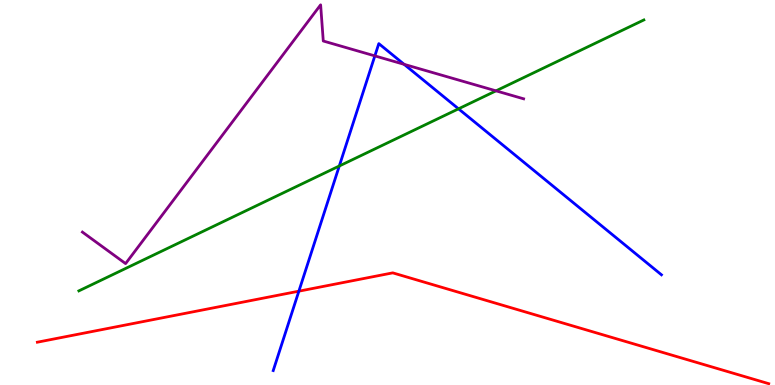[{'lines': ['blue', 'red'], 'intersections': [{'x': 3.86, 'y': 2.44}]}, {'lines': ['green', 'red'], 'intersections': []}, {'lines': ['purple', 'red'], 'intersections': []}, {'lines': ['blue', 'green'], 'intersections': [{'x': 4.38, 'y': 5.69}, {'x': 5.92, 'y': 7.17}]}, {'lines': ['blue', 'purple'], 'intersections': [{'x': 4.84, 'y': 8.55}, {'x': 5.21, 'y': 8.33}]}, {'lines': ['green', 'purple'], 'intersections': [{'x': 6.4, 'y': 7.64}]}]